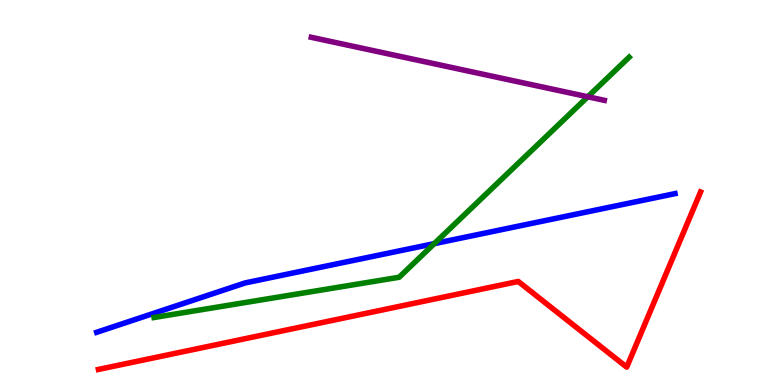[{'lines': ['blue', 'red'], 'intersections': []}, {'lines': ['green', 'red'], 'intersections': []}, {'lines': ['purple', 'red'], 'intersections': []}, {'lines': ['blue', 'green'], 'intersections': [{'x': 5.6, 'y': 3.67}]}, {'lines': ['blue', 'purple'], 'intersections': []}, {'lines': ['green', 'purple'], 'intersections': [{'x': 7.58, 'y': 7.49}]}]